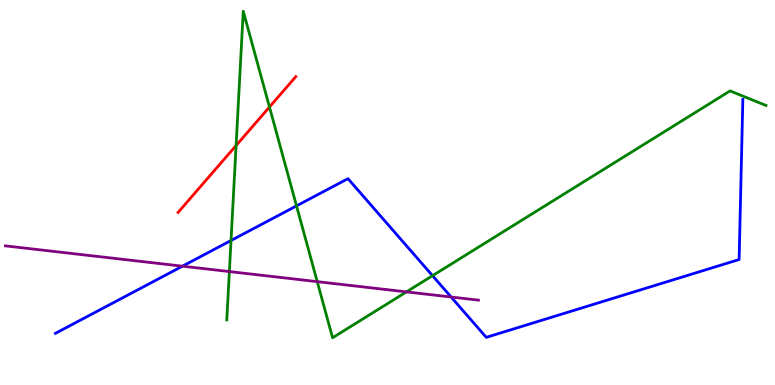[{'lines': ['blue', 'red'], 'intersections': []}, {'lines': ['green', 'red'], 'intersections': [{'x': 3.05, 'y': 6.22}, {'x': 3.48, 'y': 7.22}]}, {'lines': ['purple', 'red'], 'intersections': []}, {'lines': ['blue', 'green'], 'intersections': [{'x': 2.98, 'y': 3.75}, {'x': 3.83, 'y': 4.65}, {'x': 5.58, 'y': 2.84}]}, {'lines': ['blue', 'purple'], 'intersections': [{'x': 2.35, 'y': 3.09}, {'x': 5.82, 'y': 2.29}]}, {'lines': ['green', 'purple'], 'intersections': [{'x': 2.96, 'y': 2.95}, {'x': 4.09, 'y': 2.68}, {'x': 5.24, 'y': 2.42}]}]